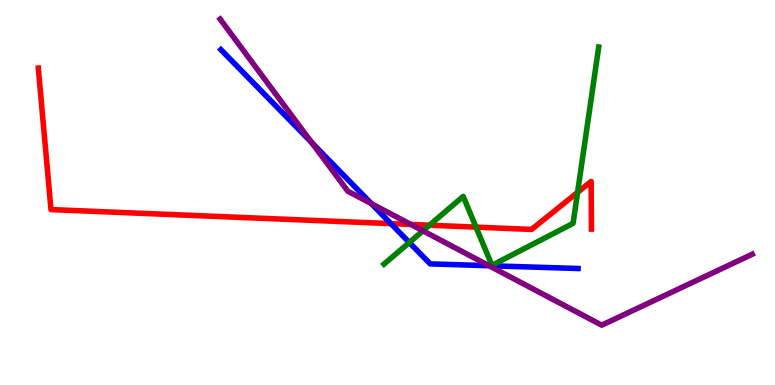[{'lines': ['blue', 'red'], 'intersections': [{'x': 5.04, 'y': 4.19}]}, {'lines': ['green', 'red'], 'intersections': [{'x': 5.54, 'y': 4.15}, {'x': 6.14, 'y': 4.1}, {'x': 7.45, 'y': 5.0}]}, {'lines': ['purple', 'red'], 'intersections': [{'x': 5.3, 'y': 4.17}]}, {'lines': ['blue', 'green'], 'intersections': [{'x': 5.28, 'y': 3.7}]}, {'lines': ['blue', 'purple'], 'intersections': [{'x': 4.02, 'y': 6.29}, {'x': 4.79, 'y': 4.71}, {'x': 6.31, 'y': 3.1}]}, {'lines': ['green', 'purple'], 'intersections': [{'x': 5.46, 'y': 4.0}]}]